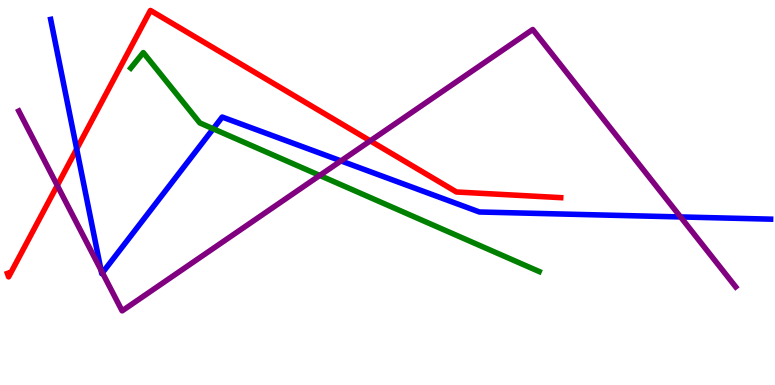[{'lines': ['blue', 'red'], 'intersections': [{'x': 0.99, 'y': 6.13}]}, {'lines': ['green', 'red'], 'intersections': []}, {'lines': ['purple', 'red'], 'intersections': [{'x': 0.739, 'y': 5.18}, {'x': 4.78, 'y': 6.34}]}, {'lines': ['blue', 'green'], 'intersections': [{'x': 2.75, 'y': 6.65}]}, {'lines': ['blue', 'purple'], 'intersections': [{'x': 1.3, 'y': 2.99}, {'x': 1.32, 'y': 2.91}, {'x': 4.4, 'y': 5.82}, {'x': 8.78, 'y': 4.37}]}, {'lines': ['green', 'purple'], 'intersections': [{'x': 4.13, 'y': 5.44}]}]